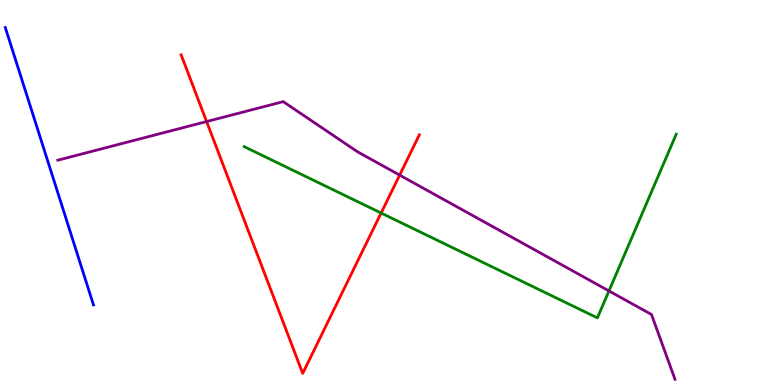[{'lines': ['blue', 'red'], 'intersections': []}, {'lines': ['green', 'red'], 'intersections': [{'x': 4.92, 'y': 4.47}]}, {'lines': ['purple', 'red'], 'intersections': [{'x': 2.67, 'y': 6.84}, {'x': 5.16, 'y': 5.45}]}, {'lines': ['blue', 'green'], 'intersections': []}, {'lines': ['blue', 'purple'], 'intersections': []}, {'lines': ['green', 'purple'], 'intersections': [{'x': 7.86, 'y': 2.44}]}]